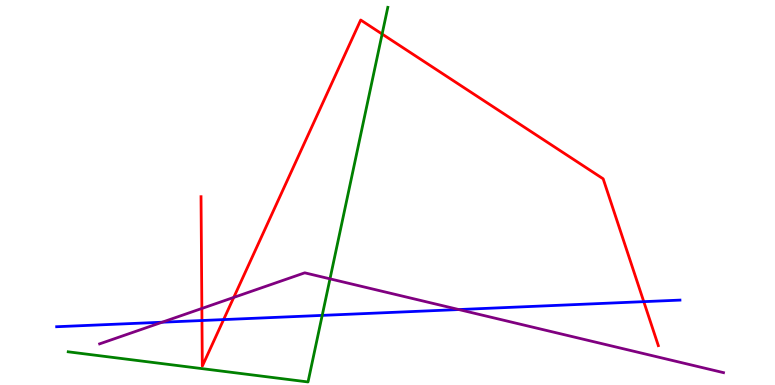[{'lines': ['blue', 'red'], 'intersections': [{'x': 2.61, 'y': 1.67}, {'x': 2.89, 'y': 1.7}, {'x': 8.31, 'y': 2.16}]}, {'lines': ['green', 'red'], 'intersections': [{'x': 4.93, 'y': 9.12}]}, {'lines': ['purple', 'red'], 'intersections': [{'x': 2.6, 'y': 1.99}, {'x': 3.02, 'y': 2.27}]}, {'lines': ['blue', 'green'], 'intersections': [{'x': 4.16, 'y': 1.81}]}, {'lines': ['blue', 'purple'], 'intersections': [{'x': 2.09, 'y': 1.63}, {'x': 5.92, 'y': 1.96}]}, {'lines': ['green', 'purple'], 'intersections': [{'x': 4.26, 'y': 2.76}]}]